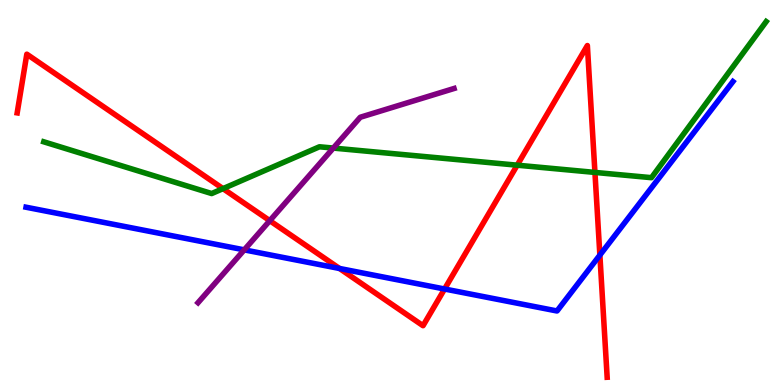[{'lines': ['blue', 'red'], 'intersections': [{'x': 4.38, 'y': 3.03}, {'x': 5.74, 'y': 2.49}, {'x': 7.74, 'y': 3.37}]}, {'lines': ['green', 'red'], 'intersections': [{'x': 2.88, 'y': 5.1}, {'x': 6.67, 'y': 5.71}, {'x': 7.68, 'y': 5.52}]}, {'lines': ['purple', 'red'], 'intersections': [{'x': 3.48, 'y': 4.27}]}, {'lines': ['blue', 'green'], 'intersections': []}, {'lines': ['blue', 'purple'], 'intersections': [{'x': 3.15, 'y': 3.51}]}, {'lines': ['green', 'purple'], 'intersections': [{'x': 4.3, 'y': 6.15}]}]